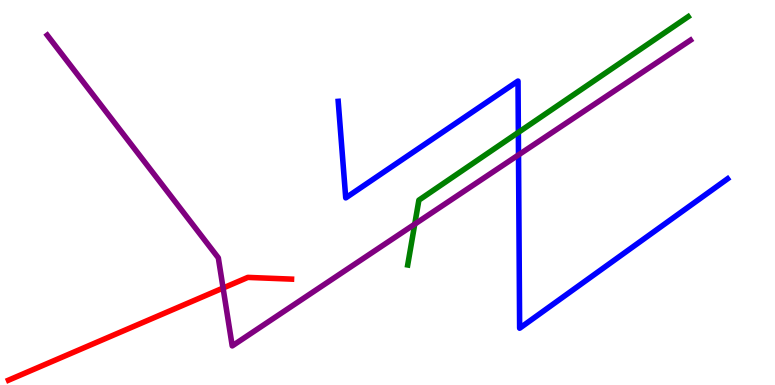[{'lines': ['blue', 'red'], 'intersections': []}, {'lines': ['green', 'red'], 'intersections': []}, {'lines': ['purple', 'red'], 'intersections': [{'x': 2.88, 'y': 2.52}]}, {'lines': ['blue', 'green'], 'intersections': [{'x': 6.69, 'y': 6.56}]}, {'lines': ['blue', 'purple'], 'intersections': [{'x': 6.69, 'y': 5.98}]}, {'lines': ['green', 'purple'], 'intersections': [{'x': 5.35, 'y': 4.18}]}]